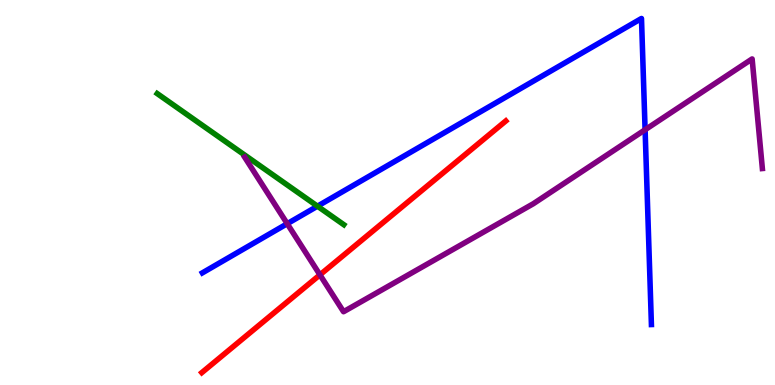[{'lines': ['blue', 'red'], 'intersections': []}, {'lines': ['green', 'red'], 'intersections': []}, {'lines': ['purple', 'red'], 'intersections': [{'x': 4.13, 'y': 2.86}]}, {'lines': ['blue', 'green'], 'intersections': [{'x': 4.1, 'y': 4.64}]}, {'lines': ['blue', 'purple'], 'intersections': [{'x': 3.71, 'y': 4.19}, {'x': 8.32, 'y': 6.63}]}, {'lines': ['green', 'purple'], 'intersections': []}]